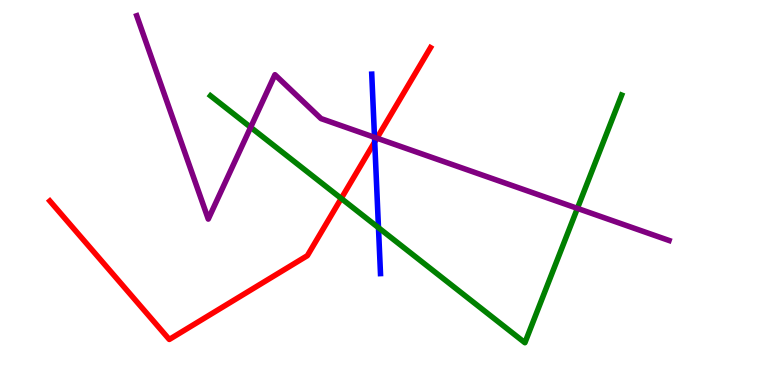[{'lines': ['blue', 'red'], 'intersections': [{'x': 4.84, 'y': 6.31}]}, {'lines': ['green', 'red'], 'intersections': [{'x': 4.4, 'y': 4.85}]}, {'lines': ['purple', 'red'], 'intersections': [{'x': 4.86, 'y': 6.41}]}, {'lines': ['blue', 'green'], 'intersections': [{'x': 4.88, 'y': 4.09}]}, {'lines': ['blue', 'purple'], 'intersections': [{'x': 4.83, 'y': 6.43}]}, {'lines': ['green', 'purple'], 'intersections': [{'x': 3.23, 'y': 6.69}, {'x': 7.45, 'y': 4.59}]}]